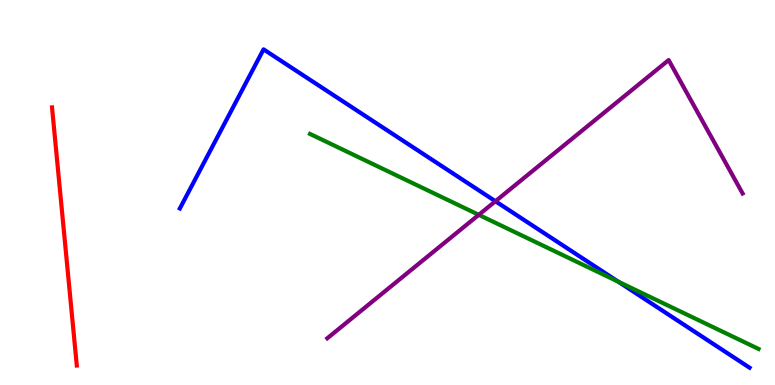[{'lines': ['blue', 'red'], 'intersections': []}, {'lines': ['green', 'red'], 'intersections': []}, {'lines': ['purple', 'red'], 'intersections': []}, {'lines': ['blue', 'green'], 'intersections': [{'x': 7.98, 'y': 2.68}]}, {'lines': ['blue', 'purple'], 'intersections': [{'x': 6.39, 'y': 4.77}]}, {'lines': ['green', 'purple'], 'intersections': [{'x': 6.18, 'y': 4.42}]}]